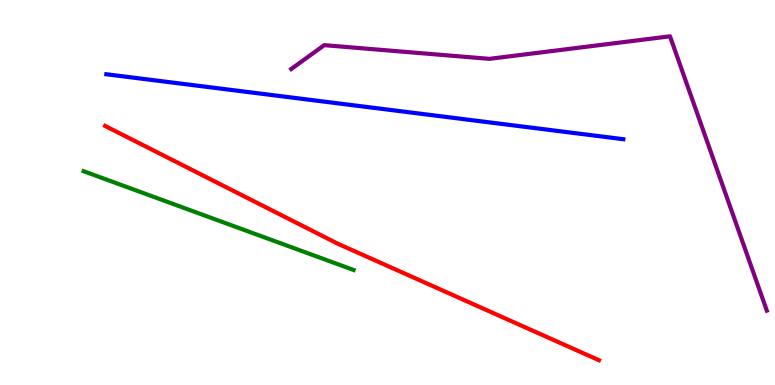[{'lines': ['blue', 'red'], 'intersections': []}, {'lines': ['green', 'red'], 'intersections': []}, {'lines': ['purple', 'red'], 'intersections': []}, {'lines': ['blue', 'green'], 'intersections': []}, {'lines': ['blue', 'purple'], 'intersections': []}, {'lines': ['green', 'purple'], 'intersections': []}]